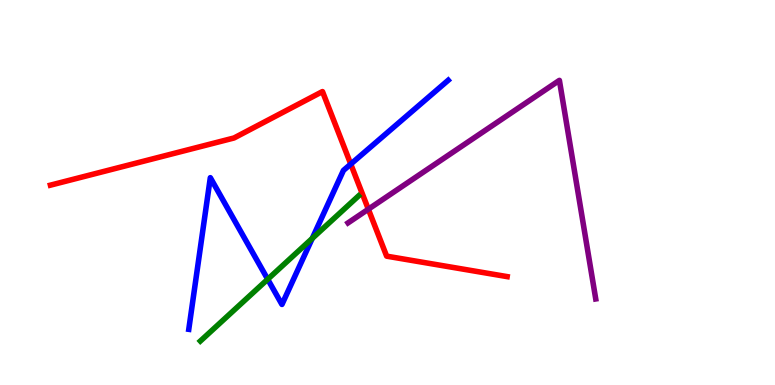[{'lines': ['blue', 'red'], 'intersections': [{'x': 4.53, 'y': 5.74}]}, {'lines': ['green', 'red'], 'intersections': []}, {'lines': ['purple', 'red'], 'intersections': [{'x': 4.75, 'y': 4.57}]}, {'lines': ['blue', 'green'], 'intersections': [{'x': 3.45, 'y': 2.75}, {'x': 4.03, 'y': 3.81}]}, {'lines': ['blue', 'purple'], 'intersections': []}, {'lines': ['green', 'purple'], 'intersections': []}]